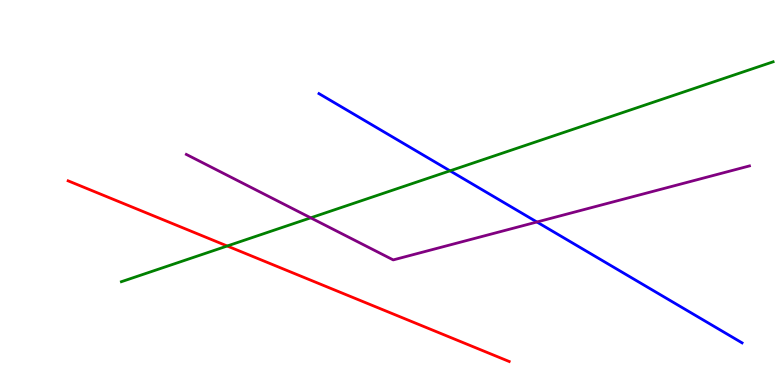[{'lines': ['blue', 'red'], 'intersections': []}, {'lines': ['green', 'red'], 'intersections': [{'x': 2.93, 'y': 3.61}]}, {'lines': ['purple', 'red'], 'intersections': []}, {'lines': ['blue', 'green'], 'intersections': [{'x': 5.81, 'y': 5.56}]}, {'lines': ['blue', 'purple'], 'intersections': [{'x': 6.93, 'y': 4.23}]}, {'lines': ['green', 'purple'], 'intersections': [{'x': 4.01, 'y': 4.34}]}]